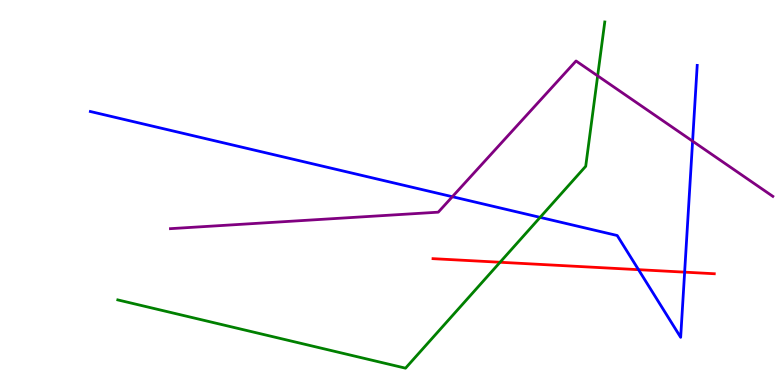[{'lines': ['blue', 'red'], 'intersections': [{'x': 8.24, 'y': 3.0}, {'x': 8.83, 'y': 2.93}]}, {'lines': ['green', 'red'], 'intersections': [{'x': 6.45, 'y': 3.19}]}, {'lines': ['purple', 'red'], 'intersections': []}, {'lines': ['blue', 'green'], 'intersections': [{'x': 6.97, 'y': 4.35}]}, {'lines': ['blue', 'purple'], 'intersections': [{'x': 5.84, 'y': 4.89}, {'x': 8.94, 'y': 6.33}]}, {'lines': ['green', 'purple'], 'intersections': [{'x': 7.71, 'y': 8.03}]}]